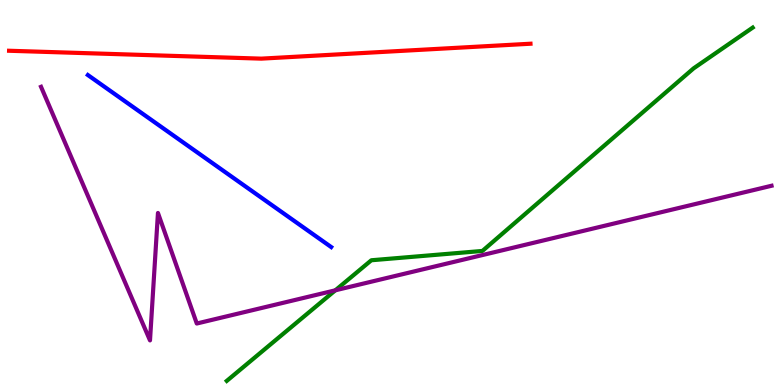[{'lines': ['blue', 'red'], 'intersections': []}, {'lines': ['green', 'red'], 'intersections': []}, {'lines': ['purple', 'red'], 'intersections': []}, {'lines': ['blue', 'green'], 'intersections': []}, {'lines': ['blue', 'purple'], 'intersections': []}, {'lines': ['green', 'purple'], 'intersections': [{'x': 4.33, 'y': 2.46}]}]